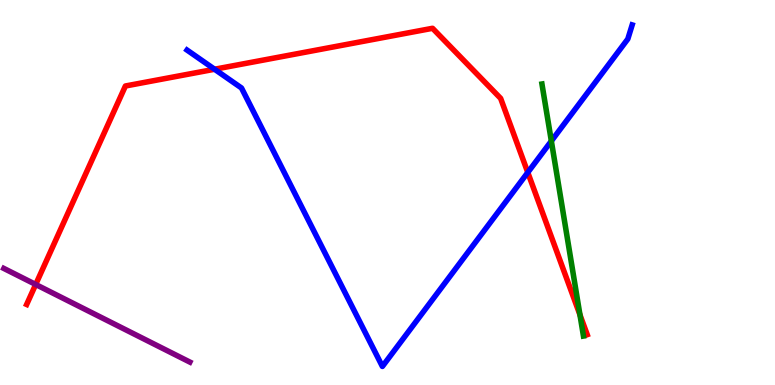[{'lines': ['blue', 'red'], 'intersections': [{'x': 2.77, 'y': 8.2}, {'x': 6.81, 'y': 5.52}]}, {'lines': ['green', 'red'], 'intersections': [{'x': 7.48, 'y': 1.82}]}, {'lines': ['purple', 'red'], 'intersections': [{'x': 0.461, 'y': 2.61}]}, {'lines': ['blue', 'green'], 'intersections': [{'x': 7.11, 'y': 6.34}]}, {'lines': ['blue', 'purple'], 'intersections': []}, {'lines': ['green', 'purple'], 'intersections': []}]